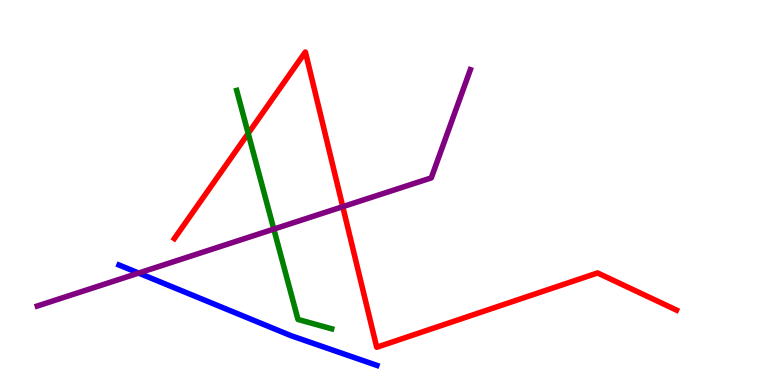[{'lines': ['blue', 'red'], 'intersections': []}, {'lines': ['green', 'red'], 'intersections': [{'x': 3.2, 'y': 6.53}]}, {'lines': ['purple', 'red'], 'intersections': [{'x': 4.42, 'y': 4.63}]}, {'lines': ['blue', 'green'], 'intersections': []}, {'lines': ['blue', 'purple'], 'intersections': [{'x': 1.79, 'y': 2.91}]}, {'lines': ['green', 'purple'], 'intersections': [{'x': 3.53, 'y': 4.05}]}]